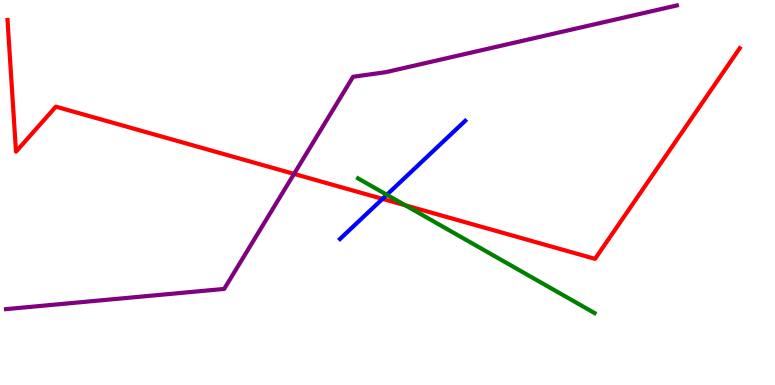[{'lines': ['blue', 'red'], 'intersections': [{'x': 4.94, 'y': 4.83}]}, {'lines': ['green', 'red'], 'intersections': [{'x': 5.23, 'y': 4.67}]}, {'lines': ['purple', 'red'], 'intersections': [{'x': 3.79, 'y': 5.48}]}, {'lines': ['blue', 'green'], 'intersections': [{'x': 4.99, 'y': 4.94}]}, {'lines': ['blue', 'purple'], 'intersections': []}, {'lines': ['green', 'purple'], 'intersections': []}]